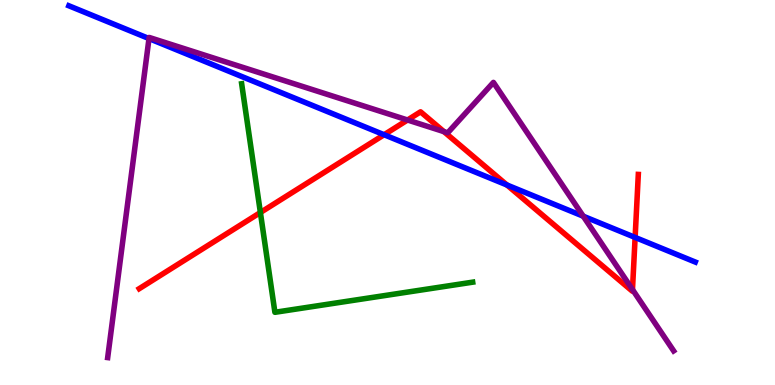[{'lines': ['blue', 'red'], 'intersections': [{'x': 4.96, 'y': 6.5}, {'x': 6.54, 'y': 5.19}, {'x': 8.2, 'y': 3.83}]}, {'lines': ['green', 'red'], 'intersections': [{'x': 3.36, 'y': 4.48}]}, {'lines': ['purple', 'red'], 'intersections': [{'x': 5.26, 'y': 6.88}, {'x': 5.73, 'y': 6.58}, {'x': 8.16, 'y': 2.48}]}, {'lines': ['blue', 'green'], 'intersections': []}, {'lines': ['blue', 'purple'], 'intersections': [{'x': 1.92, 'y': 9.0}, {'x': 7.53, 'y': 4.38}]}, {'lines': ['green', 'purple'], 'intersections': []}]